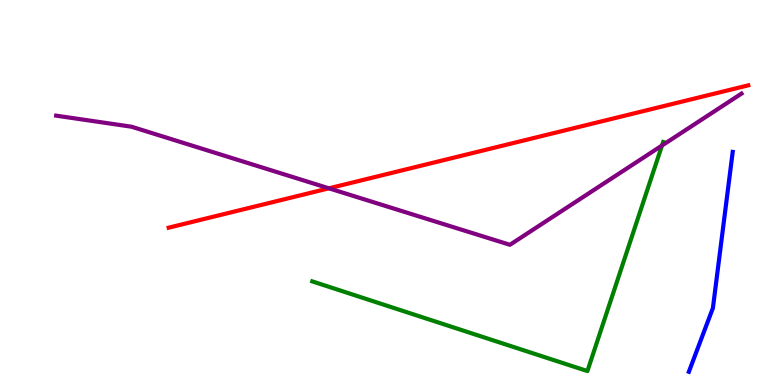[{'lines': ['blue', 'red'], 'intersections': []}, {'lines': ['green', 'red'], 'intersections': []}, {'lines': ['purple', 'red'], 'intersections': [{'x': 4.24, 'y': 5.11}]}, {'lines': ['blue', 'green'], 'intersections': []}, {'lines': ['blue', 'purple'], 'intersections': []}, {'lines': ['green', 'purple'], 'intersections': [{'x': 8.54, 'y': 6.22}]}]